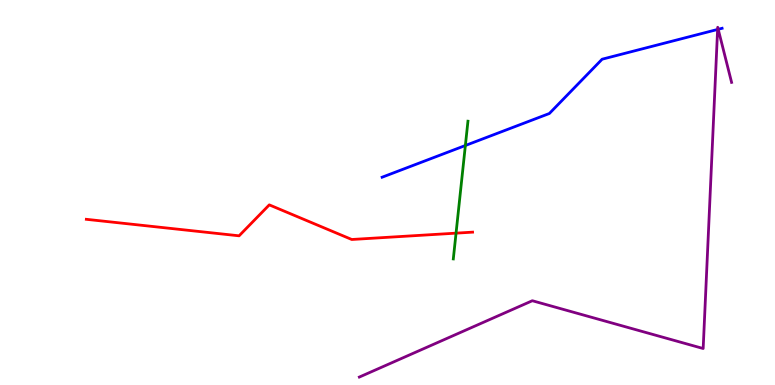[{'lines': ['blue', 'red'], 'intersections': []}, {'lines': ['green', 'red'], 'intersections': [{'x': 5.88, 'y': 3.94}]}, {'lines': ['purple', 'red'], 'intersections': []}, {'lines': ['blue', 'green'], 'intersections': [{'x': 6.0, 'y': 6.22}]}, {'lines': ['blue', 'purple'], 'intersections': [{'x': 9.26, 'y': 9.24}, {'x': 9.27, 'y': 9.24}]}, {'lines': ['green', 'purple'], 'intersections': []}]